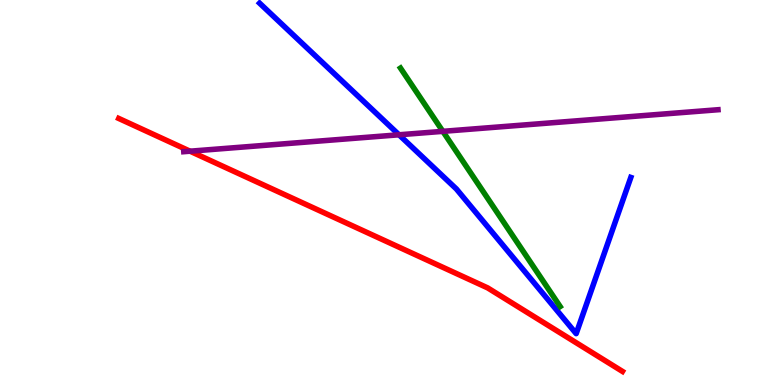[{'lines': ['blue', 'red'], 'intersections': []}, {'lines': ['green', 'red'], 'intersections': []}, {'lines': ['purple', 'red'], 'intersections': [{'x': 2.45, 'y': 6.07}]}, {'lines': ['blue', 'green'], 'intersections': []}, {'lines': ['blue', 'purple'], 'intersections': [{'x': 5.15, 'y': 6.5}]}, {'lines': ['green', 'purple'], 'intersections': [{'x': 5.71, 'y': 6.59}]}]